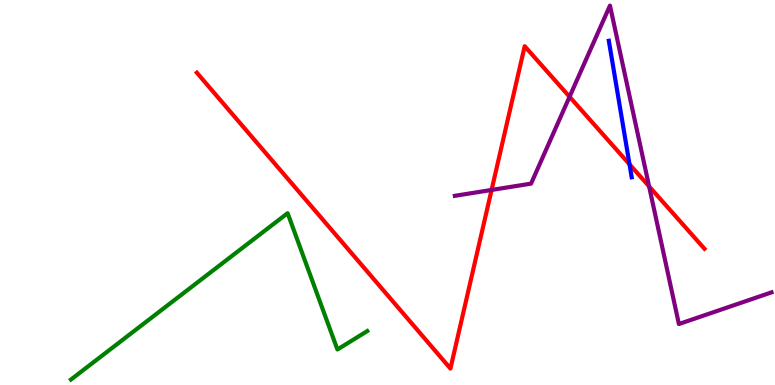[{'lines': ['blue', 'red'], 'intersections': [{'x': 8.12, 'y': 5.73}]}, {'lines': ['green', 'red'], 'intersections': []}, {'lines': ['purple', 'red'], 'intersections': [{'x': 6.34, 'y': 5.07}, {'x': 7.35, 'y': 7.49}, {'x': 8.38, 'y': 5.16}]}, {'lines': ['blue', 'green'], 'intersections': []}, {'lines': ['blue', 'purple'], 'intersections': []}, {'lines': ['green', 'purple'], 'intersections': []}]